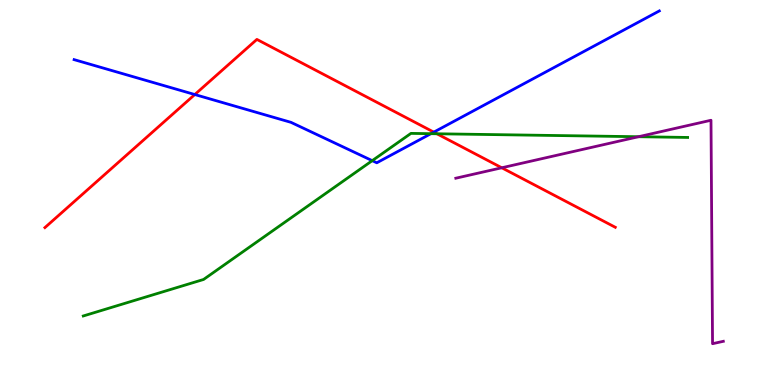[{'lines': ['blue', 'red'], 'intersections': [{'x': 2.51, 'y': 7.54}, {'x': 5.6, 'y': 6.57}]}, {'lines': ['green', 'red'], 'intersections': [{'x': 5.64, 'y': 6.53}]}, {'lines': ['purple', 'red'], 'intersections': [{'x': 6.47, 'y': 5.64}]}, {'lines': ['blue', 'green'], 'intersections': [{'x': 4.8, 'y': 5.83}, {'x': 5.56, 'y': 6.53}]}, {'lines': ['blue', 'purple'], 'intersections': []}, {'lines': ['green', 'purple'], 'intersections': [{'x': 8.24, 'y': 6.45}]}]